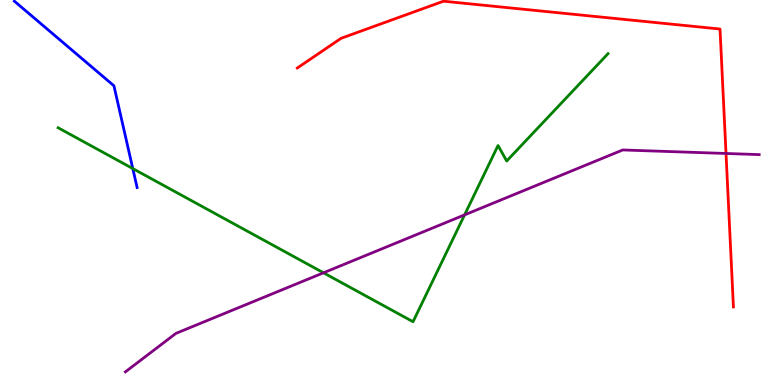[{'lines': ['blue', 'red'], 'intersections': []}, {'lines': ['green', 'red'], 'intersections': []}, {'lines': ['purple', 'red'], 'intersections': [{'x': 9.37, 'y': 6.01}]}, {'lines': ['blue', 'green'], 'intersections': [{'x': 1.71, 'y': 5.62}]}, {'lines': ['blue', 'purple'], 'intersections': []}, {'lines': ['green', 'purple'], 'intersections': [{'x': 4.17, 'y': 2.91}, {'x': 5.99, 'y': 4.42}]}]